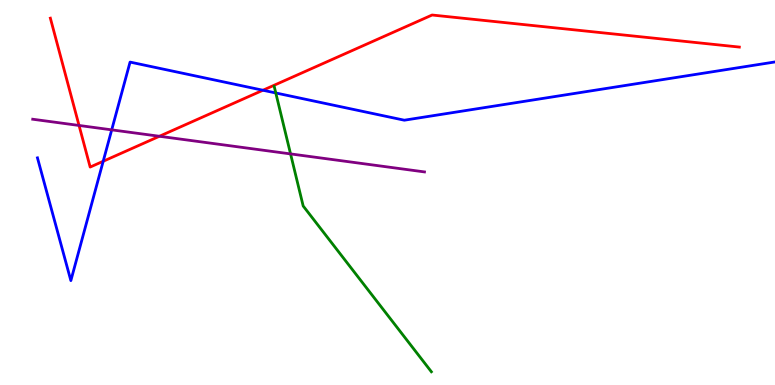[{'lines': ['blue', 'red'], 'intersections': [{'x': 1.33, 'y': 5.81}, {'x': 3.39, 'y': 7.66}]}, {'lines': ['green', 'red'], 'intersections': []}, {'lines': ['purple', 'red'], 'intersections': [{'x': 1.02, 'y': 6.74}, {'x': 2.06, 'y': 6.46}]}, {'lines': ['blue', 'green'], 'intersections': [{'x': 3.56, 'y': 7.59}]}, {'lines': ['blue', 'purple'], 'intersections': [{'x': 1.44, 'y': 6.63}]}, {'lines': ['green', 'purple'], 'intersections': [{'x': 3.75, 'y': 6.0}]}]